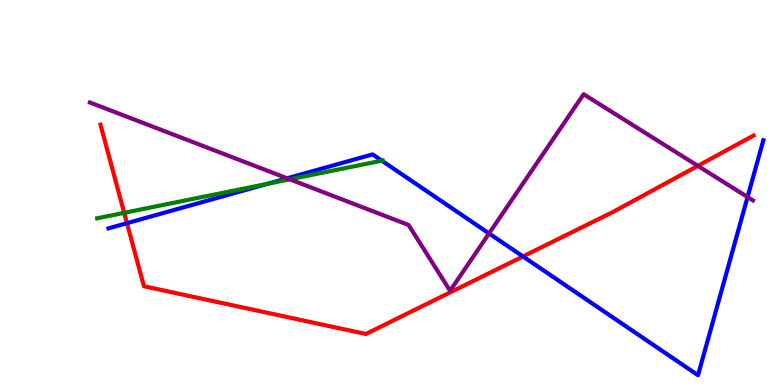[{'lines': ['blue', 'red'], 'intersections': [{'x': 1.64, 'y': 4.2}, {'x': 6.75, 'y': 3.34}]}, {'lines': ['green', 'red'], 'intersections': [{'x': 1.6, 'y': 4.47}]}, {'lines': ['purple', 'red'], 'intersections': [{'x': 9.0, 'y': 5.69}]}, {'lines': ['blue', 'green'], 'intersections': [{'x': 3.45, 'y': 5.23}, {'x': 4.93, 'y': 5.83}]}, {'lines': ['blue', 'purple'], 'intersections': [{'x': 3.71, 'y': 5.37}, {'x': 6.31, 'y': 3.94}, {'x': 9.65, 'y': 4.88}]}, {'lines': ['green', 'purple'], 'intersections': [{'x': 3.74, 'y': 5.34}]}]